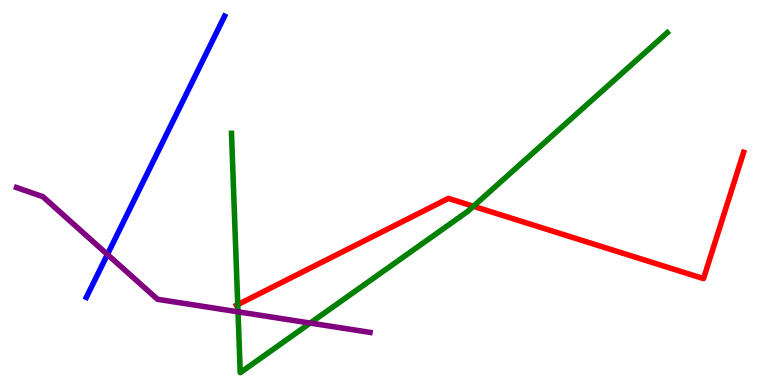[{'lines': ['blue', 'red'], 'intersections': []}, {'lines': ['green', 'red'], 'intersections': [{'x': 3.07, 'y': 2.09}, {'x': 6.11, 'y': 4.64}]}, {'lines': ['purple', 'red'], 'intersections': []}, {'lines': ['blue', 'green'], 'intersections': []}, {'lines': ['blue', 'purple'], 'intersections': [{'x': 1.39, 'y': 3.39}]}, {'lines': ['green', 'purple'], 'intersections': [{'x': 3.07, 'y': 1.9}, {'x': 4.0, 'y': 1.61}]}]